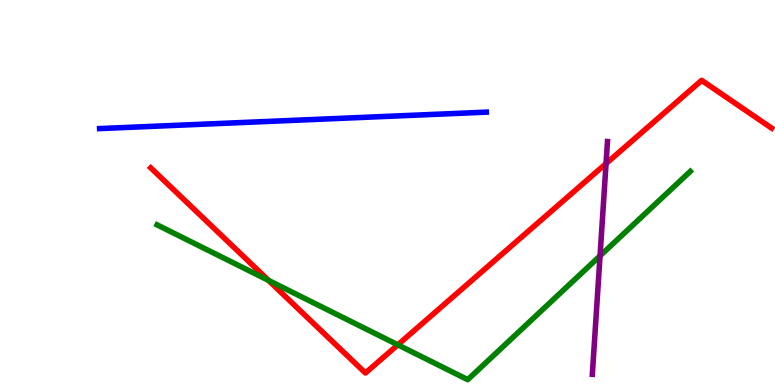[{'lines': ['blue', 'red'], 'intersections': []}, {'lines': ['green', 'red'], 'intersections': [{'x': 3.46, 'y': 2.72}, {'x': 5.13, 'y': 1.04}]}, {'lines': ['purple', 'red'], 'intersections': [{'x': 7.82, 'y': 5.75}]}, {'lines': ['blue', 'green'], 'intersections': []}, {'lines': ['blue', 'purple'], 'intersections': []}, {'lines': ['green', 'purple'], 'intersections': [{'x': 7.74, 'y': 3.35}]}]